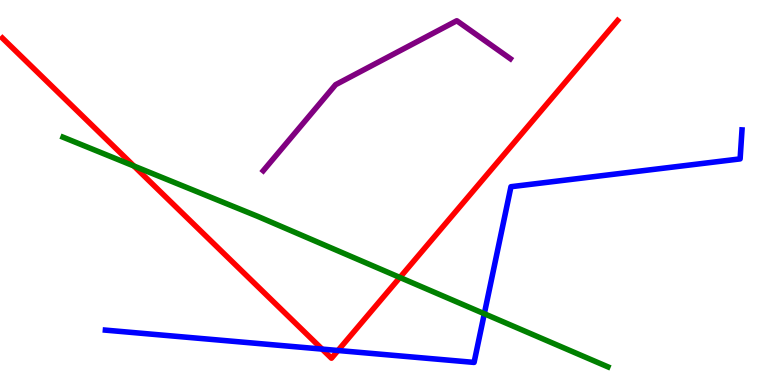[{'lines': ['blue', 'red'], 'intersections': [{'x': 4.16, 'y': 0.932}, {'x': 4.36, 'y': 0.896}]}, {'lines': ['green', 'red'], 'intersections': [{'x': 1.73, 'y': 5.69}, {'x': 5.16, 'y': 2.79}]}, {'lines': ['purple', 'red'], 'intersections': []}, {'lines': ['blue', 'green'], 'intersections': [{'x': 6.25, 'y': 1.85}]}, {'lines': ['blue', 'purple'], 'intersections': []}, {'lines': ['green', 'purple'], 'intersections': []}]